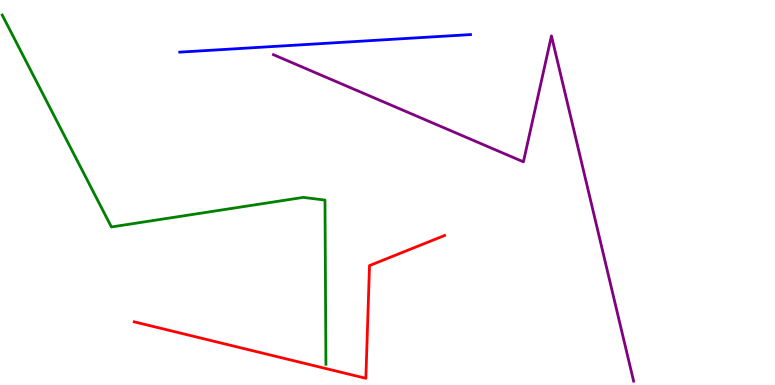[{'lines': ['blue', 'red'], 'intersections': []}, {'lines': ['green', 'red'], 'intersections': []}, {'lines': ['purple', 'red'], 'intersections': []}, {'lines': ['blue', 'green'], 'intersections': []}, {'lines': ['blue', 'purple'], 'intersections': []}, {'lines': ['green', 'purple'], 'intersections': []}]